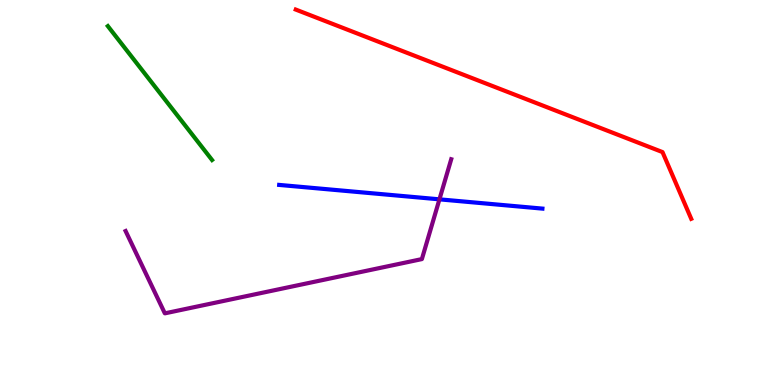[{'lines': ['blue', 'red'], 'intersections': []}, {'lines': ['green', 'red'], 'intersections': []}, {'lines': ['purple', 'red'], 'intersections': []}, {'lines': ['blue', 'green'], 'intersections': []}, {'lines': ['blue', 'purple'], 'intersections': [{'x': 5.67, 'y': 4.82}]}, {'lines': ['green', 'purple'], 'intersections': []}]